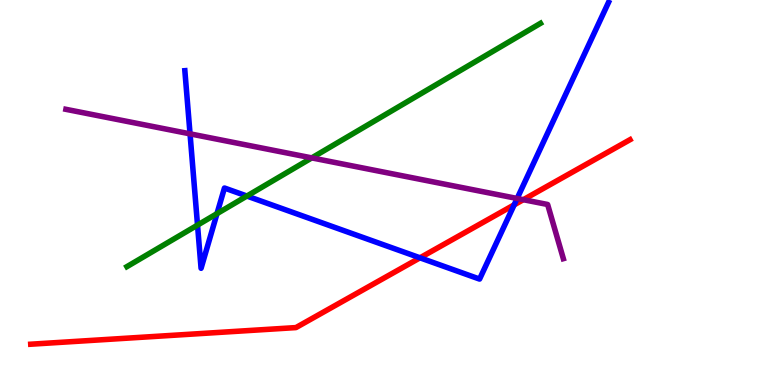[{'lines': ['blue', 'red'], 'intersections': [{'x': 5.42, 'y': 3.3}, {'x': 6.63, 'y': 4.68}]}, {'lines': ['green', 'red'], 'intersections': []}, {'lines': ['purple', 'red'], 'intersections': [{'x': 6.75, 'y': 4.81}]}, {'lines': ['blue', 'green'], 'intersections': [{'x': 2.55, 'y': 4.15}, {'x': 2.8, 'y': 4.45}, {'x': 3.19, 'y': 4.91}]}, {'lines': ['blue', 'purple'], 'intersections': [{'x': 2.45, 'y': 6.52}, {'x': 6.67, 'y': 4.85}]}, {'lines': ['green', 'purple'], 'intersections': [{'x': 4.02, 'y': 5.9}]}]